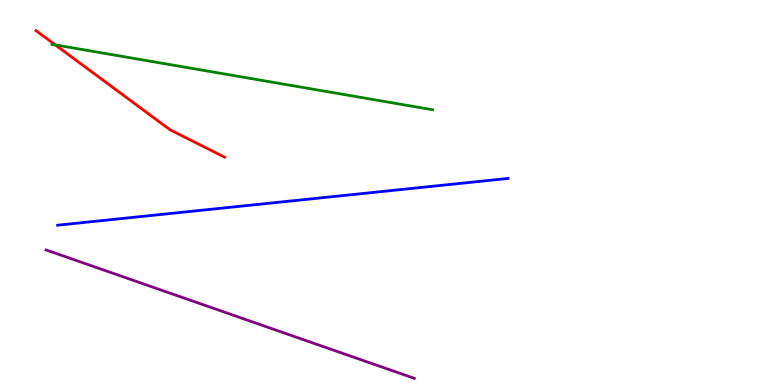[{'lines': ['blue', 'red'], 'intersections': []}, {'lines': ['green', 'red'], 'intersections': [{'x': 0.713, 'y': 8.83}]}, {'lines': ['purple', 'red'], 'intersections': []}, {'lines': ['blue', 'green'], 'intersections': []}, {'lines': ['blue', 'purple'], 'intersections': []}, {'lines': ['green', 'purple'], 'intersections': []}]